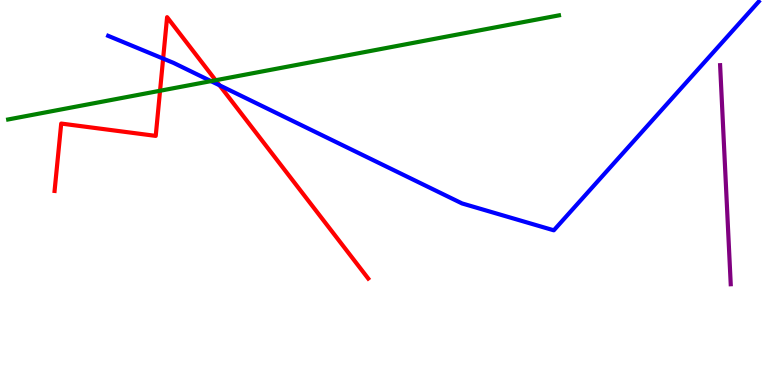[{'lines': ['blue', 'red'], 'intersections': [{'x': 2.1, 'y': 8.48}, {'x': 2.83, 'y': 7.78}]}, {'lines': ['green', 'red'], 'intersections': [{'x': 2.07, 'y': 7.64}, {'x': 2.78, 'y': 7.92}]}, {'lines': ['purple', 'red'], 'intersections': []}, {'lines': ['blue', 'green'], 'intersections': [{'x': 2.72, 'y': 7.89}]}, {'lines': ['blue', 'purple'], 'intersections': []}, {'lines': ['green', 'purple'], 'intersections': []}]